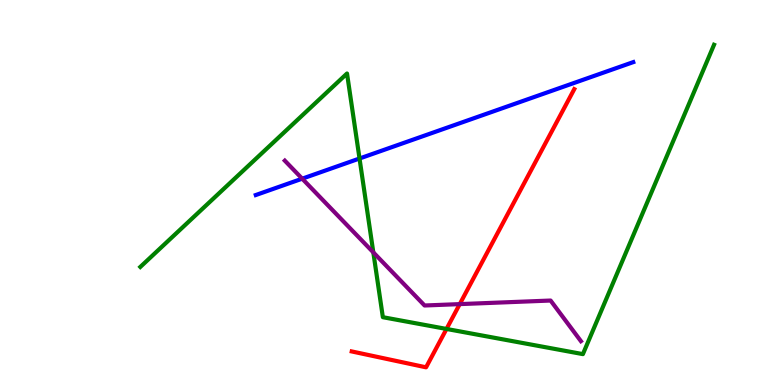[{'lines': ['blue', 'red'], 'intersections': []}, {'lines': ['green', 'red'], 'intersections': [{'x': 5.76, 'y': 1.46}]}, {'lines': ['purple', 'red'], 'intersections': [{'x': 5.93, 'y': 2.1}]}, {'lines': ['blue', 'green'], 'intersections': [{'x': 4.64, 'y': 5.88}]}, {'lines': ['blue', 'purple'], 'intersections': [{'x': 3.9, 'y': 5.36}]}, {'lines': ['green', 'purple'], 'intersections': [{'x': 4.82, 'y': 3.44}]}]